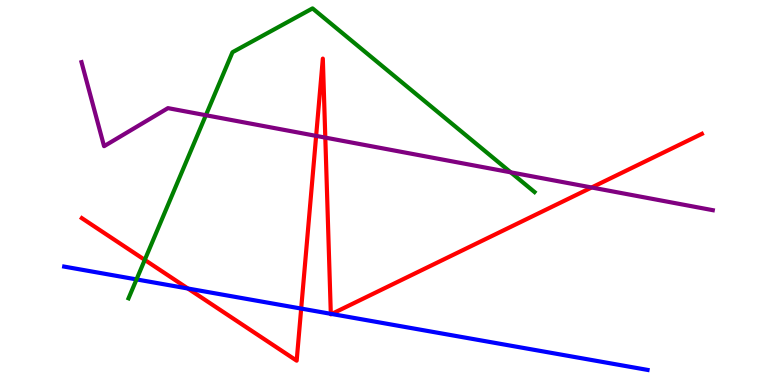[{'lines': ['blue', 'red'], 'intersections': [{'x': 2.42, 'y': 2.51}, {'x': 3.89, 'y': 1.99}, {'x': 4.27, 'y': 1.85}, {'x': 4.28, 'y': 1.85}]}, {'lines': ['green', 'red'], 'intersections': [{'x': 1.87, 'y': 3.25}]}, {'lines': ['purple', 'red'], 'intersections': [{'x': 4.08, 'y': 6.47}, {'x': 4.2, 'y': 6.43}, {'x': 7.63, 'y': 5.13}]}, {'lines': ['blue', 'green'], 'intersections': [{'x': 1.76, 'y': 2.74}]}, {'lines': ['blue', 'purple'], 'intersections': []}, {'lines': ['green', 'purple'], 'intersections': [{'x': 2.66, 'y': 7.01}, {'x': 6.59, 'y': 5.52}]}]